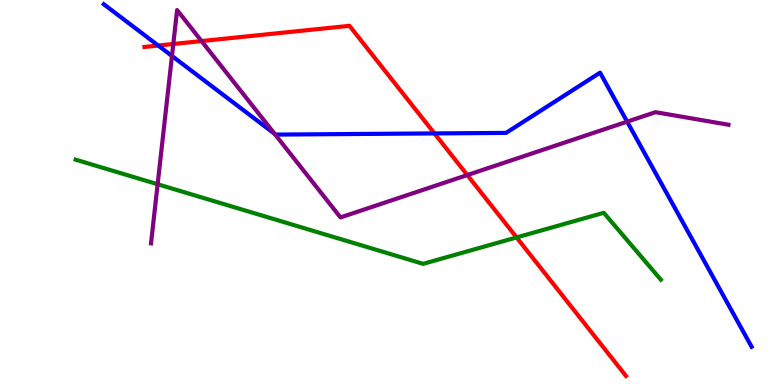[{'lines': ['blue', 'red'], 'intersections': [{'x': 2.04, 'y': 8.82}, {'x': 5.61, 'y': 6.53}]}, {'lines': ['green', 'red'], 'intersections': [{'x': 6.67, 'y': 3.83}]}, {'lines': ['purple', 'red'], 'intersections': [{'x': 2.24, 'y': 8.86}, {'x': 2.6, 'y': 8.93}, {'x': 6.03, 'y': 5.45}]}, {'lines': ['blue', 'green'], 'intersections': []}, {'lines': ['blue', 'purple'], 'intersections': [{'x': 2.22, 'y': 8.55}, {'x': 3.54, 'y': 6.52}, {'x': 8.09, 'y': 6.84}]}, {'lines': ['green', 'purple'], 'intersections': [{'x': 2.03, 'y': 5.21}]}]